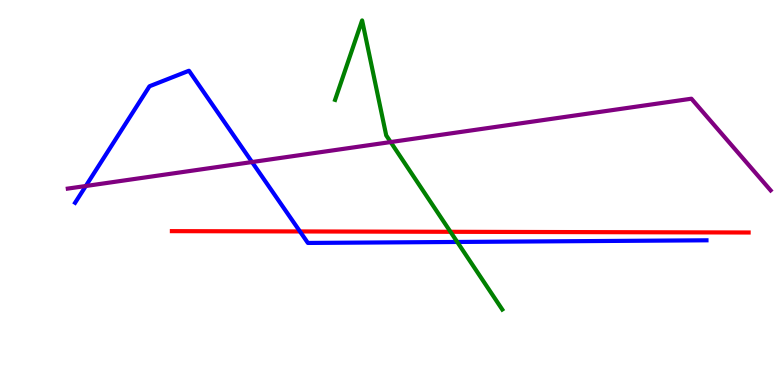[{'lines': ['blue', 'red'], 'intersections': [{'x': 3.87, 'y': 3.99}]}, {'lines': ['green', 'red'], 'intersections': [{'x': 5.81, 'y': 3.98}]}, {'lines': ['purple', 'red'], 'intersections': []}, {'lines': ['blue', 'green'], 'intersections': [{'x': 5.9, 'y': 3.72}]}, {'lines': ['blue', 'purple'], 'intersections': [{'x': 1.11, 'y': 5.17}, {'x': 3.25, 'y': 5.79}]}, {'lines': ['green', 'purple'], 'intersections': [{'x': 5.04, 'y': 6.31}]}]